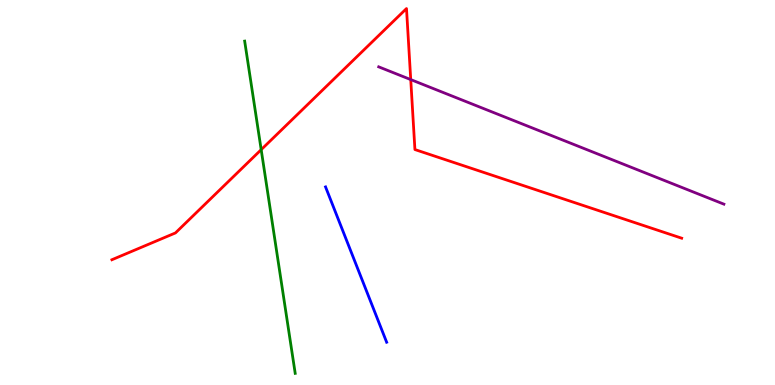[{'lines': ['blue', 'red'], 'intersections': []}, {'lines': ['green', 'red'], 'intersections': [{'x': 3.37, 'y': 6.11}]}, {'lines': ['purple', 'red'], 'intersections': [{'x': 5.3, 'y': 7.93}]}, {'lines': ['blue', 'green'], 'intersections': []}, {'lines': ['blue', 'purple'], 'intersections': []}, {'lines': ['green', 'purple'], 'intersections': []}]